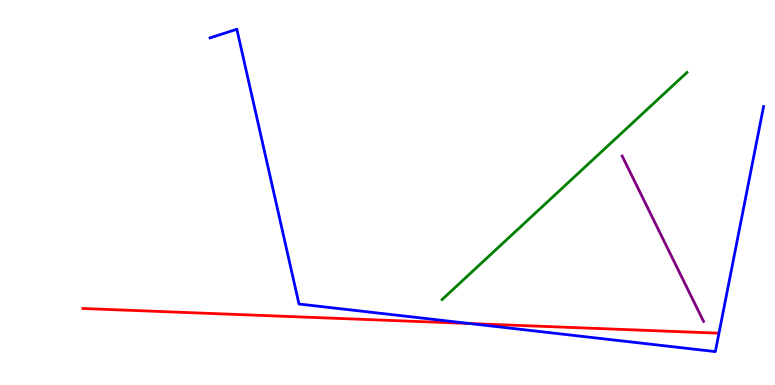[{'lines': ['blue', 'red'], 'intersections': [{'x': 6.06, 'y': 1.6}]}, {'lines': ['green', 'red'], 'intersections': []}, {'lines': ['purple', 'red'], 'intersections': []}, {'lines': ['blue', 'green'], 'intersections': []}, {'lines': ['blue', 'purple'], 'intersections': []}, {'lines': ['green', 'purple'], 'intersections': []}]